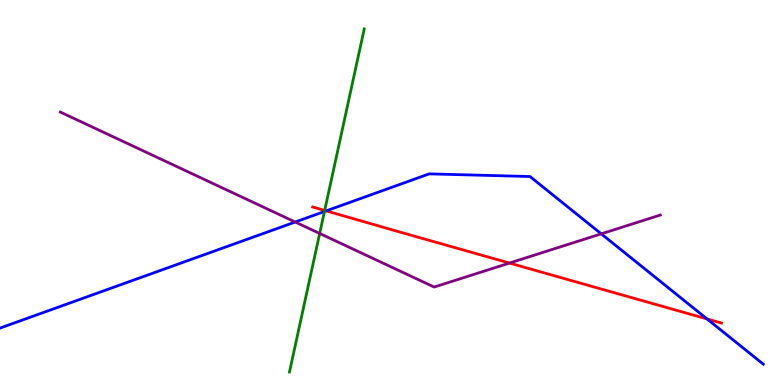[{'lines': ['blue', 'red'], 'intersections': [{'x': 4.21, 'y': 4.52}, {'x': 9.12, 'y': 1.72}]}, {'lines': ['green', 'red'], 'intersections': [{'x': 4.19, 'y': 4.53}]}, {'lines': ['purple', 'red'], 'intersections': [{'x': 6.57, 'y': 3.17}]}, {'lines': ['blue', 'green'], 'intersections': [{'x': 4.19, 'y': 4.51}]}, {'lines': ['blue', 'purple'], 'intersections': [{'x': 3.81, 'y': 4.23}, {'x': 7.76, 'y': 3.93}]}, {'lines': ['green', 'purple'], 'intersections': [{'x': 4.12, 'y': 3.94}]}]